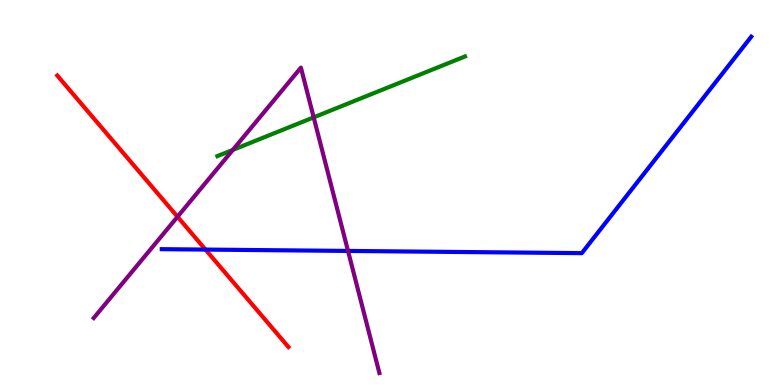[{'lines': ['blue', 'red'], 'intersections': [{'x': 2.65, 'y': 3.52}]}, {'lines': ['green', 'red'], 'intersections': []}, {'lines': ['purple', 'red'], 'intersections': [{'x': 2.29, 'y': 4.37}]}, {'lines': ['blue', 'green'], 'intersections': []}, {'lines': ['blue', 'purple'], 'intersections': [{'x': 4.49, 'y': 3.48}]}, {'lines': ['green', 'purple'], 'intersections': [{'x': 3.0, 'y': 6.11}, {'x': 4.05, 'y': 6.95}]}]